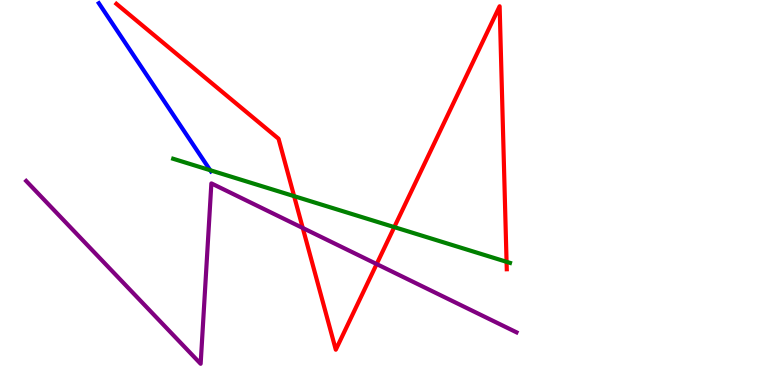[{'lines': ['blue', 'red'], 'intersections': []}, {'lines': ['green', 'red'], 'intersections': [{'x': 3.8, 'y': 4.91}, {'x': 5.09, 'y': 4.1}, {'x': 6.54, 'y': 3.2}]}, {'lines': ['purple', 'red'], 'intersections': [{'x': 3.91, 'y': 4.08}, {'x': 4.86, 'y': 3.14}]}, {'lines': ['blue', 'green'], 'intersections': [{'x': 2.71, 'y': 5.58}]}, {'lines': ['blue', 'purple'], 'intersections': []}, {'lines': ['green', 'purple'], 'intersections': []}]